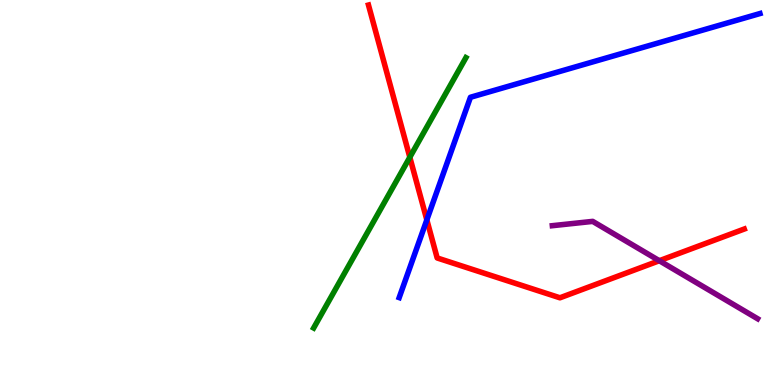[{'lines': ['blue', 'red'], 'intersections': [{'x': 5.51, 'y': 4.29}]}, {'lines': ['green', 'red'], 'intersections': [{'x': 5.29, 'y': 5.92}]}, {'lines': ['purple', 'red'], 'intersections': [{'x': 8.51, 'y': 3.23}]}, {'lines': ['blue', 'green'], 'intersections': []}, {'lines': ['blue', 'purple'], 'intersections': []}, {'lines': ['green', 'purple'], 'intersections': []}]